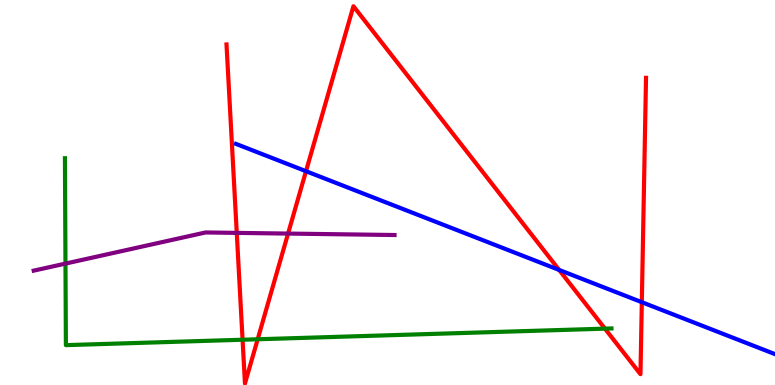[{'lines': ['blue', 'red'], 'intersections': [{'x': 3.95, 'y': 5.55}, {'x': 7.21, 'y': 2.99}, {'x': 8.28, 'y': 2.15}]}, {'lines': ['green', 'red'], 'intersections': [{'x': 3.13, 'y': 1.18}, {'x': 3.32, 'y': 1.19}, {'x': 7.81, 'y': 1.46}]}, {'lines': ['purple', 'red'], 'intersections': [{'x': 3.06, 'y': 3.95}, {'x': 3.72, 'y': 3.93}]}, {'lines': ['blue', 'green'], 'intersections': []}, {'lines': ['blue', 'purple'], 'intersections': []}, {'lines': ['green', 'purple'], 'intersections': [{'x': 0.845, 'y': 3.15}]}]